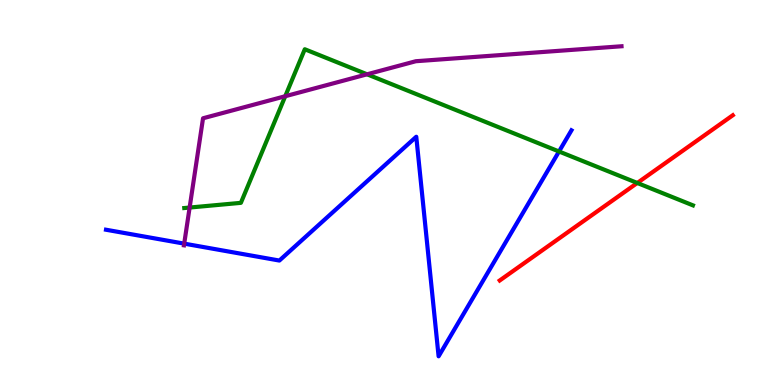[{'lines': ['blue', 'red'], 'intersections': []}, {'lines': ['green', 'red'], 'intersections': [{'x': 8.22, 'y': 5.25}]}, {'lines': ['purple', 'red'], 'intersections': []}, {'lines': ['blue', 'green'], 'intersections': [{'x': 7.21, 'y': 6.07}]}, {'lines': ['blue', 'purple'], 'intersections': [{'x': 2.38, 'y': 3.67}]}, {'lines': ['green', 'purple'], 'intersections': [{'x': 2.45, 'y': 4.61}, {'x': 3.68, 'y': 7.5}, {'x': 4.74, 'y': 8.07}]}]